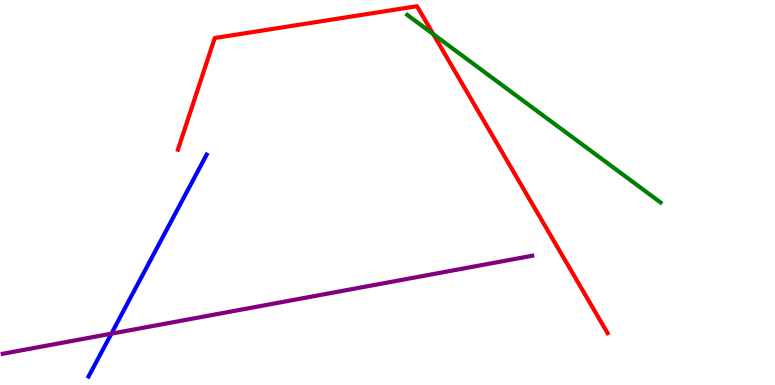[{'lines': ['blue', 'red'], 'intersections': []}, {'lines': ['green', 'red'], 'intersections': [{'x': 5.59, 'y': 9.11}]}, {'lines': ['purple', 'red'], 'intersections': []}, {'lines': ['blue', 'green'], 'intersections': []}, {'lines': ['blue', 'purple'], 'intersections': [{'x': 1.44, 'y': 1.33}]}, {'lines': ['green', 'purple'], 'intersections': []}]